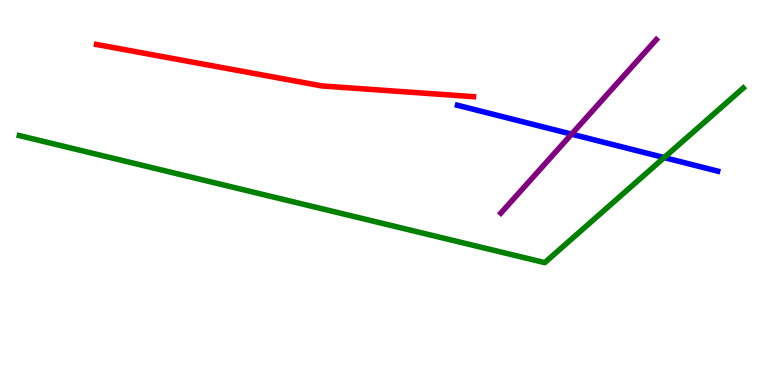[{'lines': ['blue', 'red'], 'intersections': []}, {'lines': ['green', 'red'], 'intersections': []}, {'lines': ['purple', 'red'], 'intersections': []}, {'lines': ['blue', 'green'], 'intersections': [{'x': 8.57, 'y': 5.91}]}, {'lines': ['blue', 'purple'], 'intersections': [{'x': 7.38, 'y': 6.52}]}, {'lines': ['green', 'purple'], 'intersections': []}]